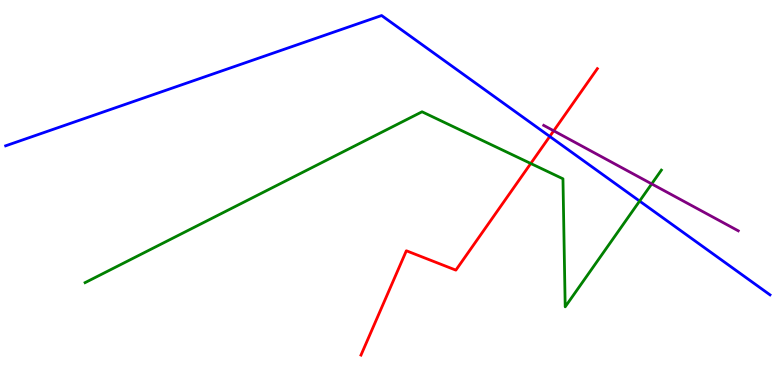[{'lines': ['blue', 'red'], 'intersections': [{'x': 7.09, 'y': 6.46}]}, {'lines': ['green', 'red'], 'intersections': [{'x': 6.85, 'y': 5.75}]}, {'lines': ['purple', 'red'], 'intersections': [{'x': 7.14, 'y': 6.6}]}, {'lines': ['blue', 'green'], 'intersections': [{'x': 8.25, 'y': 4.78}]}, {'lines': ['blue', 'purple'], 'intersections': []}, {'lines': ['green', 'purple'], 'intersections': [{'x': 8.41, 'y': 5.22}]}]